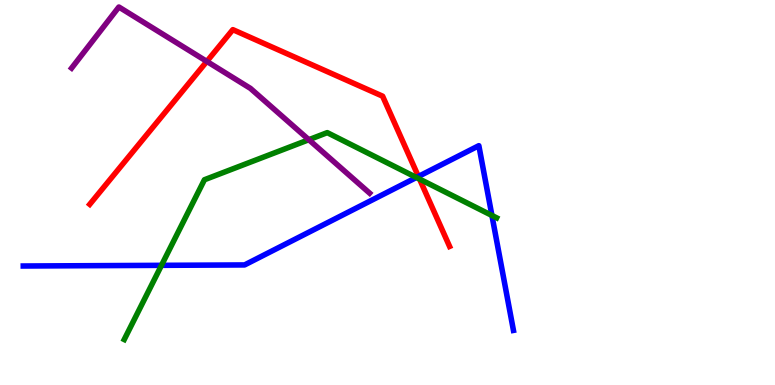[{'lines': ['blue', 'red'], 'intersections': [{'x': 5.4, 'y': 5.42}]}, {'lines': ['green', 'red'], 'intersections': [{'x': 5.41, 'y': 5.35}]}, {'lines': ['purple', 'red'], 'intersections': [{'x': 2.67, 'y': 8.4}]}, {'lines': ['blue', 'green'], 'intersections': [{'x': 2.08, 'y': 3.11}, {'x': 5.37, 'y': 5.39}, {'x': 6.35, 'y': 4.4}]}, {'lines': ['blue', 'purple'], 'intersections': []}, {'lines': ['green', 'purple'], 'intersections': [{'x': 3.98, 'y': 6.37}]}]